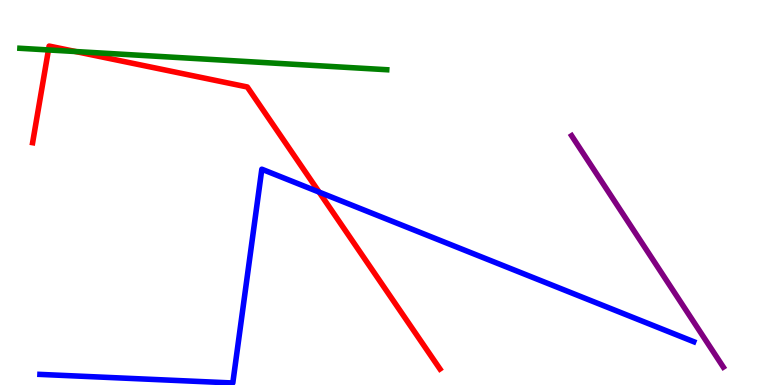[{'lines': ['blue', 'red'], 'intersections': [{'x': 4.12, 'y': 5.01}]}, {'lines': ['green', 'red'], 'intersections': [{'x': 0.625, 'y': 8.7}, {'x': 0.976, 'y': 8.66}]}, {'lines': ['purple', 'red'], 'intersections': []}, {'lines': ['blue', 'green'], 'intersections': []}, {'lines': ['blue', 'purple'], 'intersections': []}, {'lines': ['green', 'purple'], 'intersections': []}]